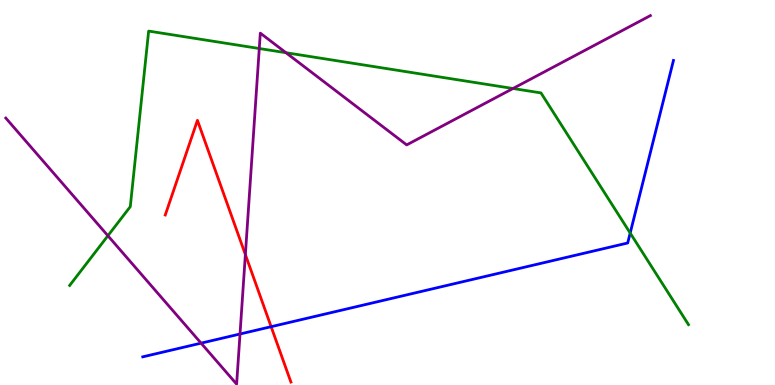[{'lines': ['blue', 'red'], 'intersections': [{'x': 3.5, 'y': 1.51}]}, {'lines': ['green', 'red'], 'intersections': []}, {'lines': ['purple', 'red'], 'intersections': [{'x': 3.17, 'y': 3.39}]}, {'lines': ['blue', 'green'], 'intersections': [{'x': 8.13, 'y': 3.95}]}, {'lines': ['blue', 'purple'], 'intersections': [{'x': 2.59, 'y': 1.09}, {'x': 3.1, 'y': 1.32}]}, {'lines': ['green', 'purple'], 'intersections': [{'x': 1.39, 'y': 3.88}, {'x': 3.35, 'y': 8.74}, {'x': 3.69, 'y': 8.63}, {'x': 6.62, 'y': 7.7}]}]